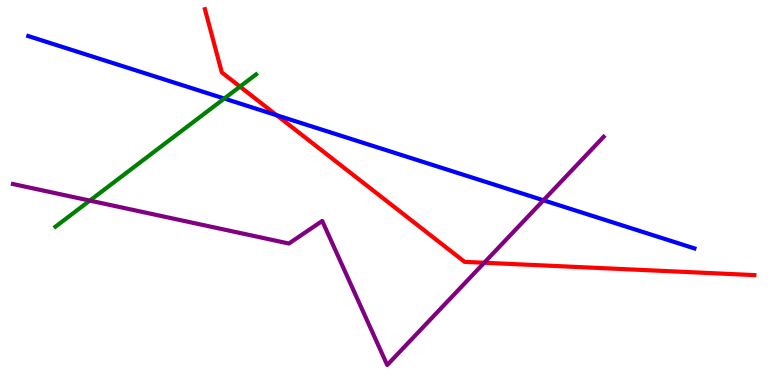[{'lines': ['blue', 'red'], 'intersections': [{'x': 3.57, 'y': 7.01}]}, {'lines': ['green', 'red'], 'intersections': [{'x': 3.1, 'y': 7.75}]}, {'lines': ['purple', 'red'], 'intersections': [{'x': 6.25, 'y': 3.18}]}, {'lines': ['blue', 'green'], 'intersections': [{'x': 2.89, 'y': 7.44}]}, {'lines': ['blue', 'purple'], 'intersections': [{'x': 7.01, 'y': 4.8}]}, {'lines': ['green', 'purple'], 'intersections': [{'x': 1.16, 'y': 4.79}]}]